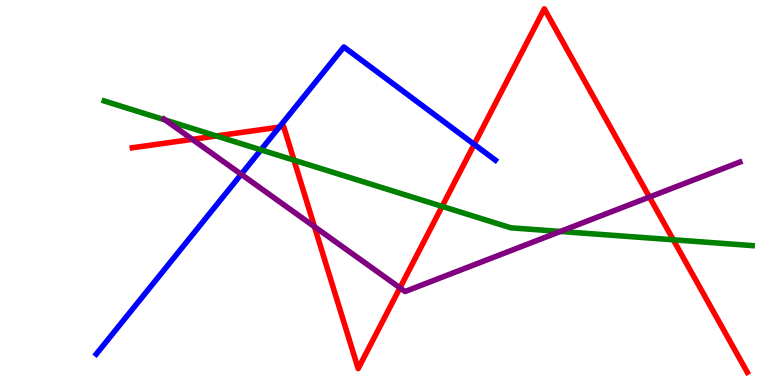[{'lines': ['blue', 'red'], 'intersections': [{'x': 3.6, 'y': 6.7}, {'x': 6.12, 'y': 6.25}]}, {'lines': ['green', 'red'], 'intersections': [{'x': 2.79, 'y': 6.47}, {'x': 3.79, 'y': 5.84}, {'x': 5.7, 'y': 4.64}, {'x': 8.69, 'y': 3.77}]}, {'lines': ['purple', 'red'], 'intersections': [{'x': 2.48, 'y': 6.38}, {'x': 4.06, 'y': 4.11}, {'x': 5.16, 'y': 2.52}, {'x': 8.38, 'y': 4.88}]}, {'lines': ['blue', 'green'], 'intersections': [{'x': 3.37, 'y': 6.11}]}, {'lines': ['blue', 'purple'], 'intersections': [{'x': 3.11, 'y': 5.47}]}, {'lines': ['green', 'purple'], 'intersections': [{'x': 2.13, 'y': 6.88}, {'x': 7.23, 'y': 3.99}]}]